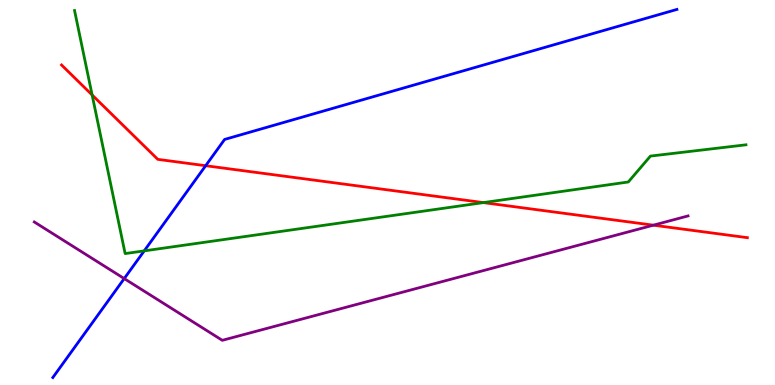[{'lines': ['blue', 'red'], 'intersections': [{'x': 2.65, 'y': 5.7}]}, {'lines': ['green', 'red'], 'intersections': [{'x': 1.19, 'y': 7.53}, {'x': 6.24, 'y': 4.74}]}, {'lines': ['purple', 'red'], 'intersections': [{'x': 8.43, 'y': 4.15}]}, {'lines': ['blue', 'green'], 'intersections': [{'x': 1.86, 'y': 3.48}]}, {'lines': ['blue', 'purple'], 'intersections': [{'x': 1.6, 'y': 2.76}]}, {'lines': ['green', 'purple'], 'intersections': []}]